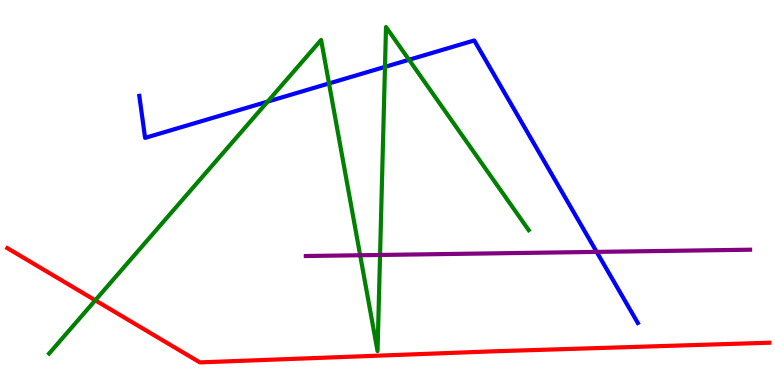[{'lines': ['blue', 'red'], 'intersections': []}, {'lines': ['green', 'red'], 'intersections': [{'x': 1.23, 'y': 2.2}]}, {'lines': ['purple', 'red'], 'intersections': []}, {'lines': ['blue', 'green'], 'intersections': [{'x': 3.45, 'y': 7.36}, {'x': 4.25, 'y': 7.83}, {'x': 4.97, 'y': 8.26}, {'x': 5.28, 'y': 8.45}]}, {'lines': ['blue', 'purple'], 'intersections': [{'x': 7.7, 'y': 3.46}]}, {'lines': ['green', 'purple'], 'intersections': [{'x': 4.65, 'y': 3.37}, {'x': 4.9, 'y': 3.38}]}]